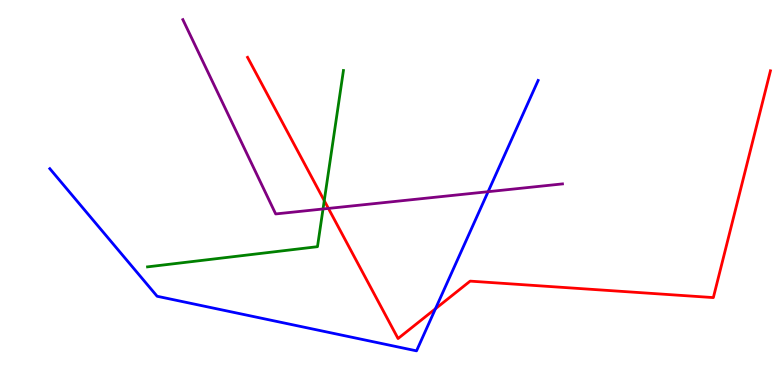[{'lines': ['blue', 'red'], 'intersections': [{'x': 5.62, 'y': 1.98}]}, {'lines': ['green', 'red'], 'intersections': [{'x': 4.18, 'y': 4.79}]}, {'lines': ['purple', 'red'], 'intersections': [{'x': 4.24, 'y': 4.59}]}, {'lines': ['blue', 'green'], 'intersections': []}, {'lines': ['blue', 'purple'], 'intersections': [{'x': 6.3, 'y': 5.02}]}, {'lines': ['green', 'purple'], 'intersections': [{'x': 4.17, 'y': 4.57}]}]